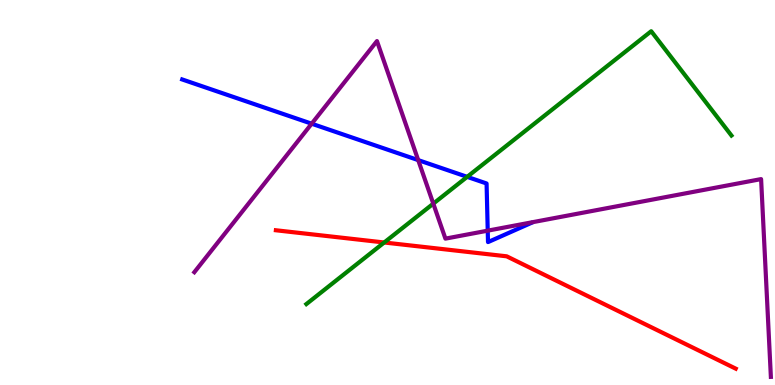[{'lines': ['blue', 'red'], 'intersections': []}, {'lines': ['green', 'red'], 'intersections': [{'x': 4.96, 'y': 3.7}]}, {'lines': ['purple', 'red'], 'intersections': []}, {'lines': ['blue', 'green'], 'intersections': [{'x': 6.03, 'y': 5.41}]}, {'lines': ['blue', 'purple'], 'intersections': [{'x': 4.02, 'y': 6.79}, {'x': 5.4, 'y': 5.84}, {'x': 6.29, 'y': 4.01}]}, {'lines': ['green', 'purple'], 'intersections': [{'x': 5.59, 'y': 4.71}]}]